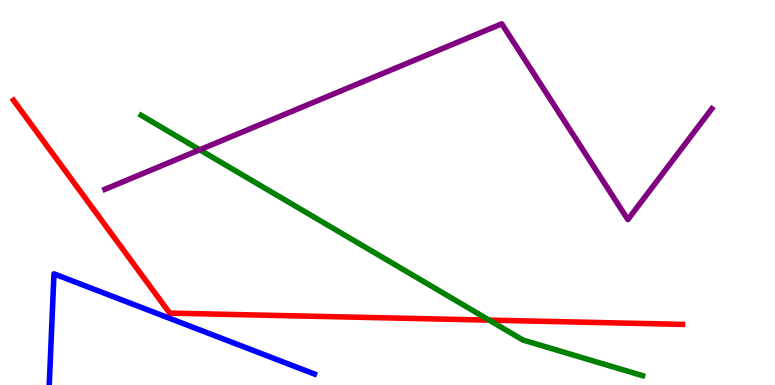[{'lines': ['blue', 'red'], 'intersections': []}, {'lines': ['green', 'red'], 'intersections': [{'x': 6.31, 'y': 1.68}]}, {'lines': ['purple', 'red'], 'intersections': []}, {'lines': ['blue', 'green'], 'intersections': []}, {'lines': ['blue', 'purple'], 'intersections': []}, {'lines': ['green', 'purple'], 'intersections': [{'x': 2.58, 'y': 6.11}]}]